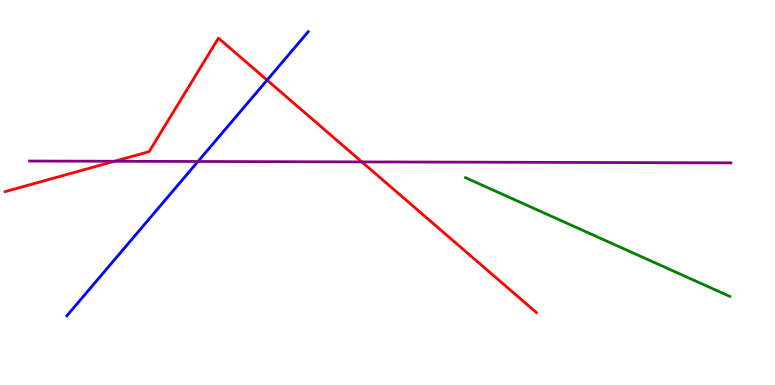[{'lines': ['blue', 'red'], 'intersections': [{'x': 3.45, 'y': 7.92}]}, {'lines': ['green', 'red'], 'intersections': []}, {'lines': ['purple', 'red'], 'intersections': [{'x': 1.48, 'y': 5.81}, {'x': 4.67, 'y': 5.79}]}, {'lines': ['blue', 'green'], 'intersections': []}, {'lines': ['blue', 'purple'], 'intersections': [{'x': 2.55, 'y': 5.81}]}, {'lines': ['green', 'purple'], 'intersections': []}]